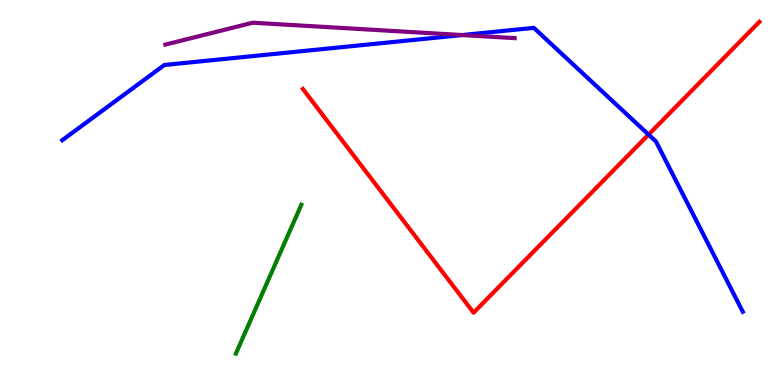[{'lines': ['blue', 'red'], 'intersections': [{'x': 8.37, 'y': 6.5}]}, {'lines': ['green', 'red'], 'intersections': []}, {'lines': ['purple', 'red'], 'intersections': []}, {'lines': ['blue', 'green'], 'intersections': []}, {'lines': ['blue', 'purple'], 'intersections': [{'x': 5.96, 'y': 9.09}]}, {'lines': ['green', 'purple'], 'intersections': []}]